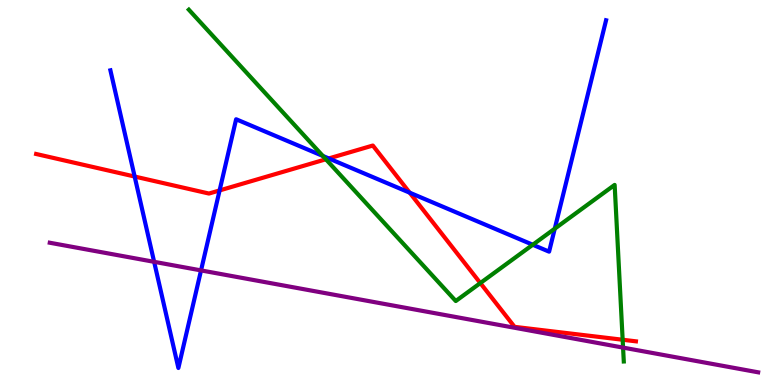[{'lines': ['blue', 'red'], 'intersections': [{'x': 1.74, 'y': 5.41}, {'x': 2.83, 'y': 5.05}, {'x': 4.24, 'y': 5.88}, {'x': 5.29, 'y': 5.0}]}, {'lines': ['green', 'red'], 'intersections': [{'x': 4.21, 'y': 5.86}, {'x': 6.2, 'y': 2.65}, {'x': 8.03, 'y': 1.18}]}, {'lines': ['purple', 'red'], 'intersections': []}, {'lines': ['blue', 'green'], 'intersections': [{'x': 4.17, 'y': 5.95}, {'x': 6.87, 'y': 3.64}, {'x': 7.16, 'y': 4.06}]}, {'lines': ['blue', 'purple'], 'intersections': [{'x': 1.99, 'y': 3.2}, {'x': 2.59, 'y': 2.98}]}, {'lines': ['green', 'purple'], 'intersections': [{'x': 8.04, 'y': 0.971}]}]